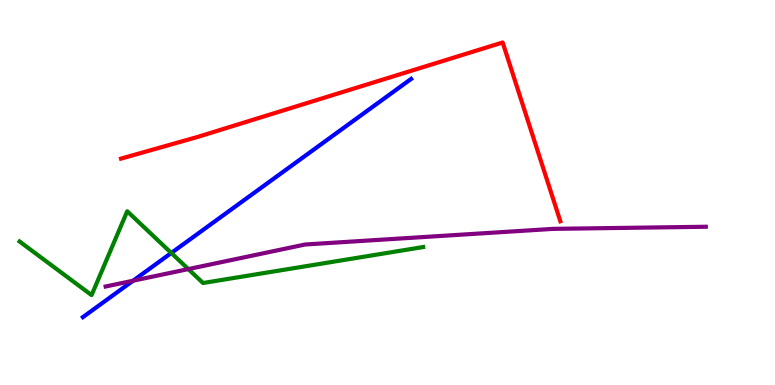[{'lines': ['blue', 'red'], 'intersections': []}, {'lines': ['green', 'red'], 'intersections': []}, {'lines': ['purple', 'red'], 'intersections': []}, {'lines': ['blue', 'green'], 'intersections': [{'x': 2.21, 'y': 3.43}]}, {'lines': ['blue', 'purple'], 'intersections': [{'x': 1.72, 'y': 2.71}]}, {'lines': ['green', 'purple'], 'intersections': [{'x': 2.43, 'y': 3.01}]}]